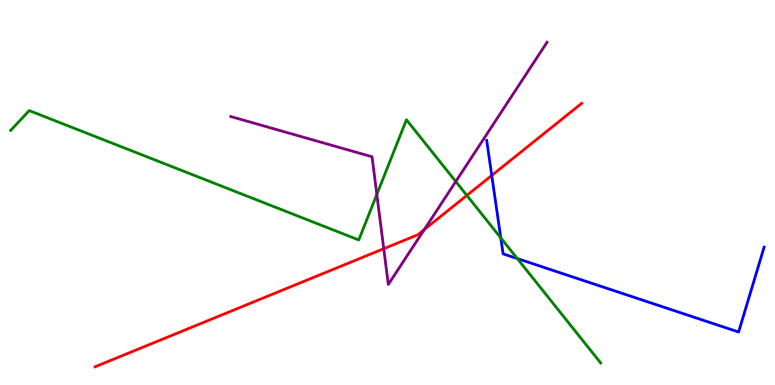[{'lines': ['blue', 'red'], 'intersections': [{'x': 6.35, 'y': 5.44}]}, {'lines': ['green', 'red'], 'intersections': [{'x': 6.02, 'y': 4.92}]}, {'lines': ['purple', 'red'], 'intersections': [{'x': 4.95, 'y': 3.54}, {'x': 5.47, 'y': 4.04}]}, {'lines': ['blue', 'green'], 'intersections': [{'x': 6.46, 'y': 3.82}, {'x': 6.67, 'y': 3.28}]}, {'lines': ['blue', 'purple'], 'intersections': []}, {'lines': ['green', 'purple'], 'intersections': [{'x': 4.86, 'y': 4.95}, {'x': 5.88, 'y': 5.28}]}]